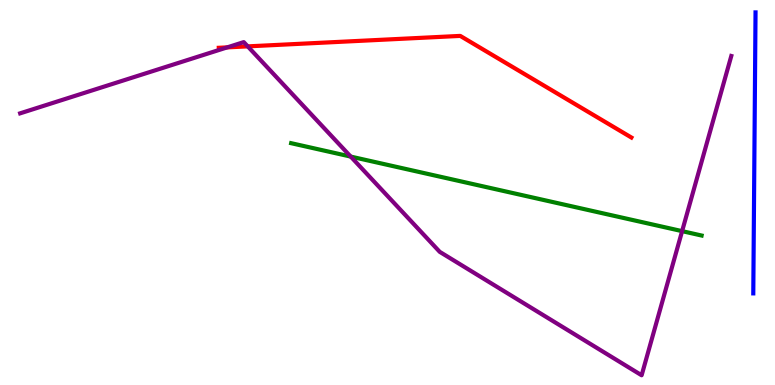[{'lines': ['blue', 'red'], 'intersections': []}, {'lines': ['green', 'red'], 'intersections': []}, {'lines': ['purple', 'red'], 'intersections': [{'x': 2.93, 'y': 8.77}, {'x': 3.2, 'y': 8.8}]}, {'lines': ['blue', 'green'], 'intersections': []}, {'lines': ['blue', 'purple'], 'intersections': []}, {'lines': ['green', 'purple'], 'intersections': [{'x': 4.53, 'y': 5.93}, {'x': 8.8, 'y': 4.0}]}]